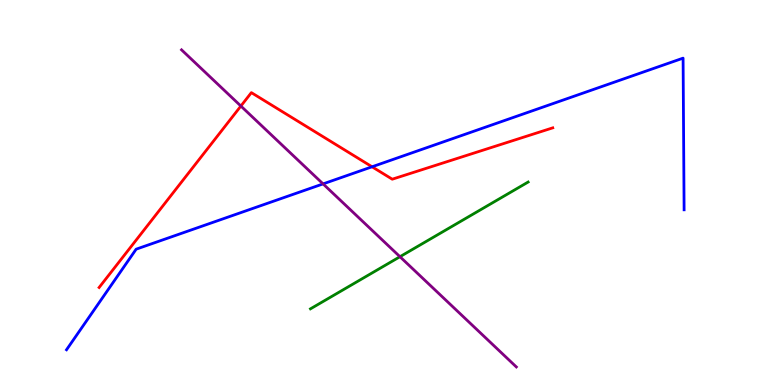[{'lines': ['blue', 'red'], 'intersections': [{'x': 4.8, 'y': 5.67}]}, {'lines': ['green', 'red'], 'intersections': []}, {'lines': ['purple', 'red'], 'intersections': [{'x': 3.11, 'y': 7.25}]}, {'lines': ['blue', 'green'], 'intersections': []}, {'lines': ['blue', 'purple'], 'intersections': [{'x': 4.17, 'y': 5.22}]}, {'lines': ['green', 'purple'], 'intersections': [{'x': 5.16, 'y': 3.33}]}]